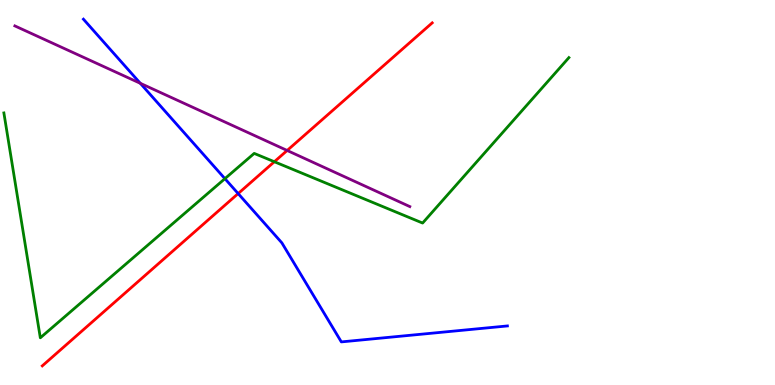[{'lines': ['blue', 'red'], 'intersections': [{'x': 3.07, 'y': 4.97}]}, {'lines': ['green', 'red'], 'intersections': [{'x': 3.54, 'y': 5.8}]}, {'lines': ['purple', 'red'], 'intersections': [{'x': 3.71, 'y': 6.09}]}, {'lines': ['blue', 'green'], 'intersections': [{'x': 2.9, 'y': 5.36}]}, {'lines': ['blue', 'purple'], 'intersections': [{'x': 1.81, 'y': 7.84}]}, {'lines': ['green', 'purple'], 'intersections': []}]